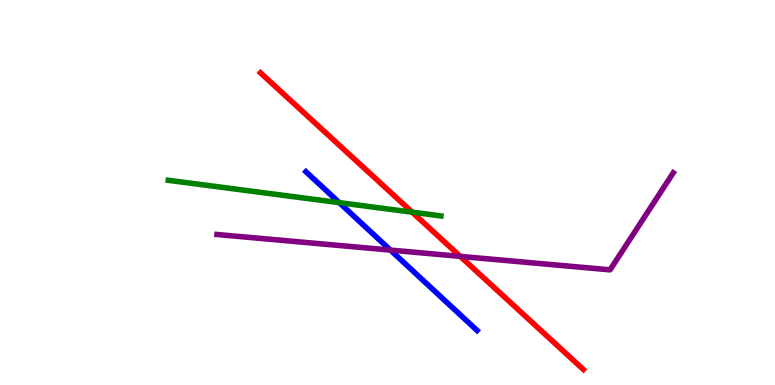[{'lines': ['blue', 'red'], 'intersections': []}, {'lines': ['green', 'red'], 'intersections': [{'x': 5.32, 'y': 4.49}]}, {'lines': ['purple', 'red'], 'intersections': [{'x': 5.94, 'y': 3.34}]}, {'lines': ['blue', 'green'], 'intersections': [{'x': 4.38, 'y': 4.74}]}, {'lines': ['blue', 'purple'], 'intersections': [{'x': 5.04, 'y': 3.5}]}, {'lines': ['green', 'purple'], 'intersections': []}]